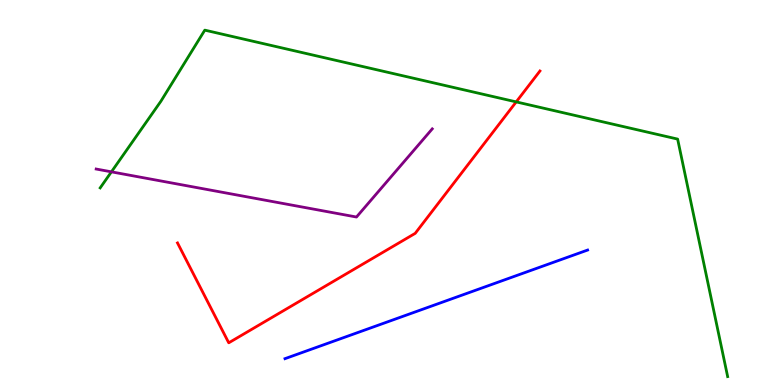[{'lines': ['blue', 'red'], 'intersections': []}, {'lines': ['green', 'red'], 'intersections': [{'x': 6.66, 'y': 7.35}]}, {'lines': ['purple', 'red'], 'intersections': []}, {'lines': ['blue', 'green'], 'intersections': []}, {'lines': ['blue', 'purple'], 'intersections': []}, {'lines': ['green', 'purple'], 'intersections': [{'x': 1.44, 'y': 5.54}]}]